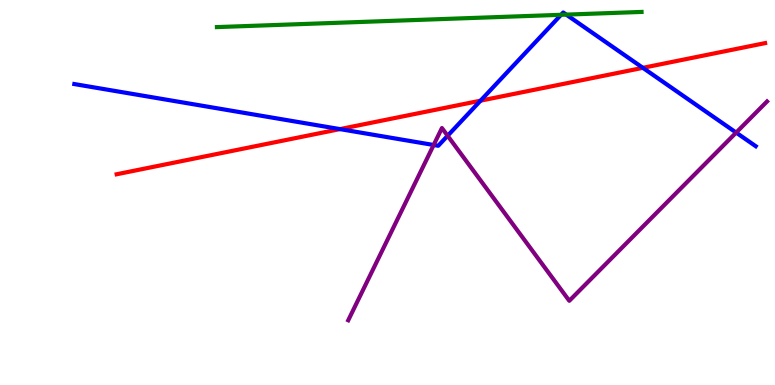[{'lines': ['blue', 'red'], 'intersections': [{'x': 4.39, 'y': 6.65}, {'x': 6.2, 'y': 7.39}, {'x': 8.3, 'y': 8.24}]}, {'lines': ['green', 'red'], 'intersections': []}, {'lines': ['purple', 'red'], 'intersections': []}, {'lines': ['blue', 'green'], 'intersections': [{'x': 7.24, 'y': 9.62}, {'x': 7.31, 'y': 9.62}]}, {'lines': ['blue', 'purple'], 'intersections': [{'x': 5.6, 'y': 6.23}, {'x': 5.78, 'y': 6.47}, {'x': 9.5, 'y': 6.56}]}, {'lines': ['green', 'purple'], 'intersections': []}]